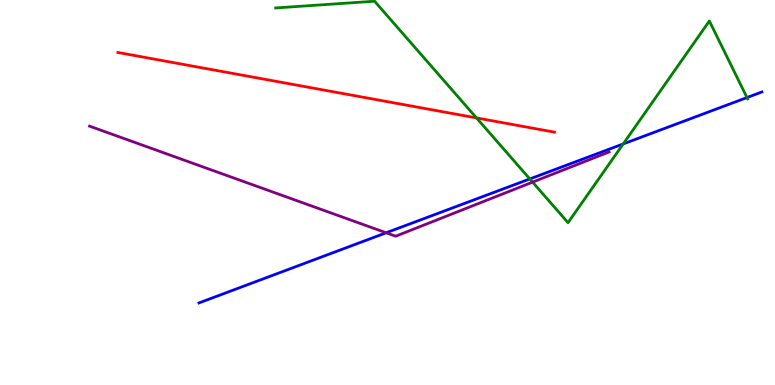[{'lines': ['blue', 'red'], 'intersections': []}, {'lines': ['green', 'red'], 'intersections': [{'x': 6.15, 'y': 6.94}]}, {'lines': ['purple', 'red'], 'intersections': []}, {'lines': ['blue', 'green'], 'intersections': [{'x': 6.84, 'y': 5.35}, {'x': 8.04, 'y': 6.26}, {'x': 9.64, 'y': 7.47}]}, {'lines': ['blue', 'purple'], 'intersections': [{'x': 4.98, 'y': 3.95}]}, {'lines': ['green', 'purple'], 'intersections': [{'x': 6.87, 'y': 5.27}]}]